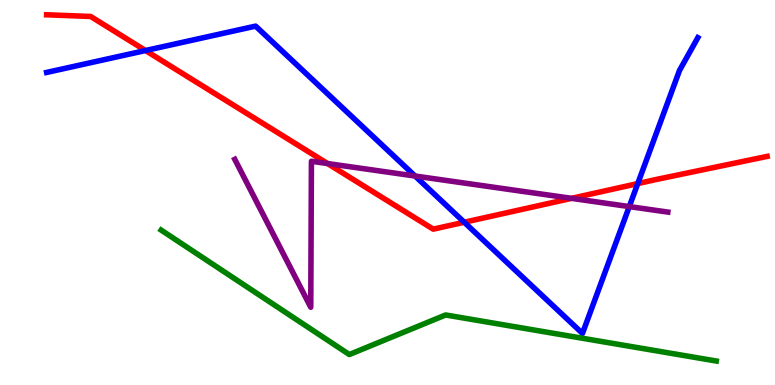[{'lines': ['blue', 'red'], 'intersections': [{'x': 1.88, 'y': 8.69}, {'x': 5.99, 'y': 4.23}, {'x': 8.23, 'y': 5.23}]}, {'lines': ['green', 'red'], 'intersections': []}, {'lines': ['purple', 'red'], 'intersections': [{'x': 4.23, 'y': 5.75}, {'x': 7.37, 'y': 4.85}]}, {'lines': ['blue', 'green'], 'intersections': []}, {'lines': ['blue', 'purple'], 'intersections': [{'x': 5.36, 'y': 5.43}, {'x': 8.12, 'y': 4.63}]}, {'lines': ['green', 'purple'], 'intersections': []}]